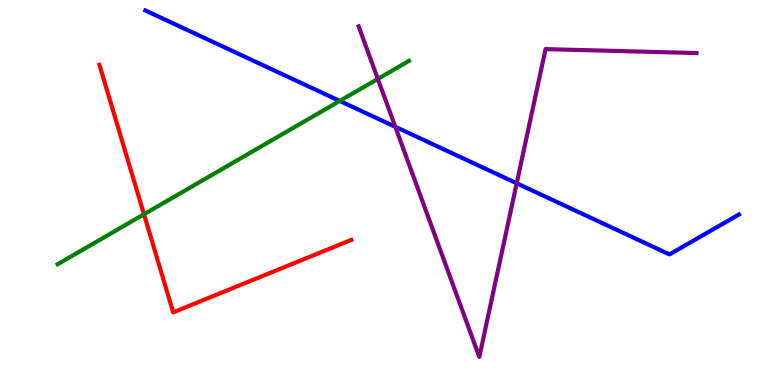[{'lines': ['blue', 'red'], 'intersections': []}, {'lines': ['green', 'red'], 'intersections': [{'x': 1.86, 'y': 4.43}]}, {'lines': ['purple', 'red'], 'intersections': []}, {'lines': ['blue', 'green'], 'intersections': [{'x': 4.38, 'y': 7.38}]}, {'lines': ['blue', 'purple'], 'intersections': [{'x': 5.1, 'y': 6.71}, {'x': 6.67, 'y': 5.24}]}, {'lines': ['green', 'purple'], 'intersections': [{'x': 4.88, 'y': 7.95}]}]